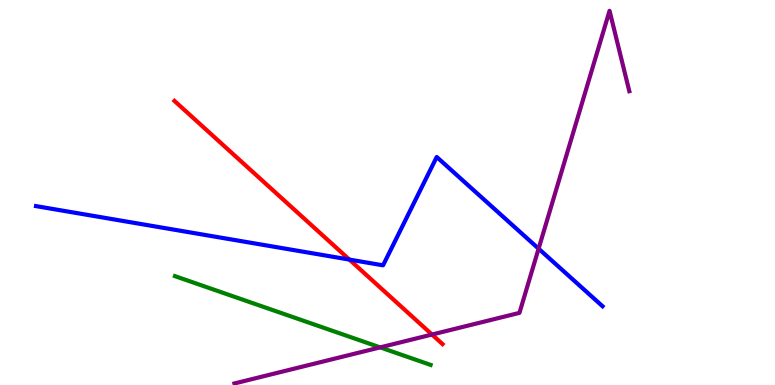[{'lines': ['blue', 'red'], 'intersections': [{'x': 4.51, 'y': 3.26}]}, {'lines': ['green', 'red'], 'intersections': []}, {'lines': ['purple', 'red'], 'intersections': [{'x': 5.57, 'y': 1.31}]}, {'lines': ['blue', 'green'], 'intersections': []}, {'lines': ['blue', 'purple'], 'intersections': [{'x': 6.95, 'y': 3.54}]}, {'lines': ['green', 'purple'], 'intersections': [{'x': 4.91, 'y': 0.977}]}]